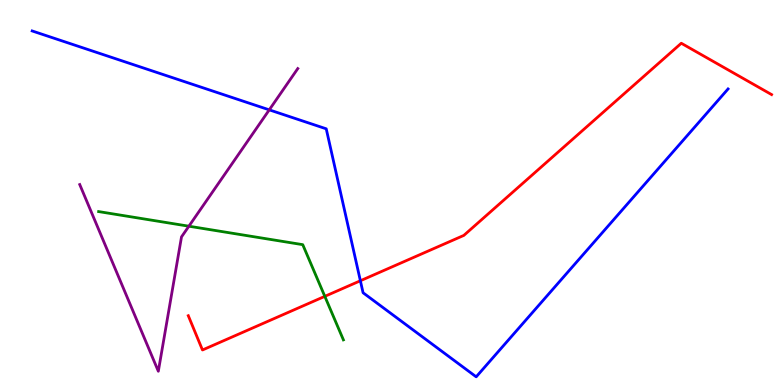[{'lines': ['blue', 'red'], 'intersections': [{'x': 4.65, 'y': 2.71}]}, {'lines': ['green', 'red'], 'intersections': [{'x': 4.19, 'y': 2.3}]}, {'lines': ['purple', 'red'], 'intersections': []}, {'lines': ['blue', 'green'], 'intersections': []}, {'lines': ['blue', 'purple'], 'intersections': [{'x': 3.47, 'y': 7.15}]}, {'lines': ['green', 'purple'], 'intersections': [{'x': 2.44, 'y': 4.12}]}]